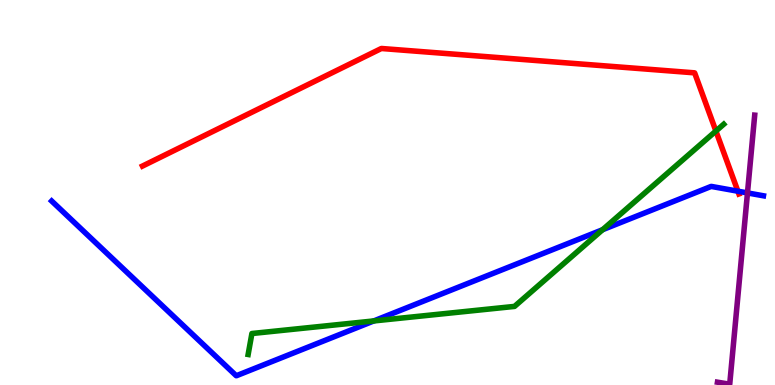[{'lines': ['blue', 'red'], 'intersections': [{'x': 9.52, 'y': 5.03}]}, {'lines': ['green', 'red'], 'intersections': [{'x': 9.24, 'y': 6.6}]}, {'lines': ['purple', 'red'], 'intersections': []}, {'lines': ['blue', 'green'], 'intersections': [{'x': 4.82, 'y': 1.66}, {'x': 7.78, 'y': 4.03}]}, {'lines': ['blue', 'purple'], 'intersections': [{'x': 9.64, 'y': 4.99}]}, {'lines': ['green', 'purple'], 'intersections': []}]